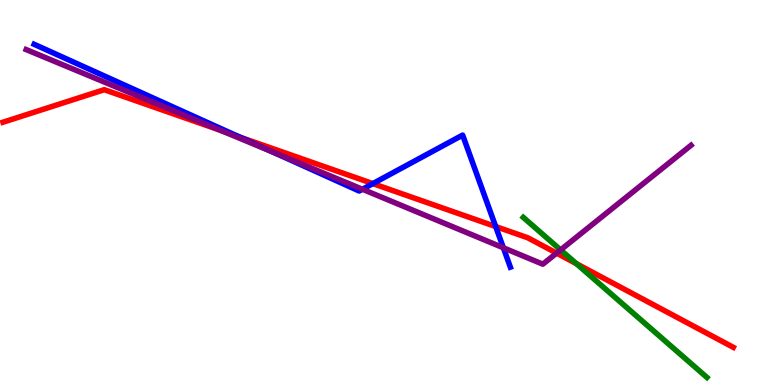[{'lines': ['blue', 'red'], 'intersections': [{'x': 3.09, 'y': 6.44}, {'x': 4.81, 'y': 5.23}, {'x': 6.4, 'y': 4.12}]}, {'lines': ['green', 'red'], 'intersections': [{'x': 7.44, 'y': 3.15}]}, {'lines': ['purple', 'red'], 'intersections': [{'x': 2.85, 'y': 6.61}, {'x': 7.18, 'y': 3.43}]}, {'lines': ['blue', 'green'], 'intersections': []}, {'lines': ['blue', 'purple'], 'intersections': [{'x': 3.52, 'y': 6.05}, {'x': 4.68, 'y': 5.08}, {'x': 6.49, 'y': 3.56}]}, {'lines': ['green', 'purple'], 'intersections': [{'x': 7.23, 'y': 3.51}]}]